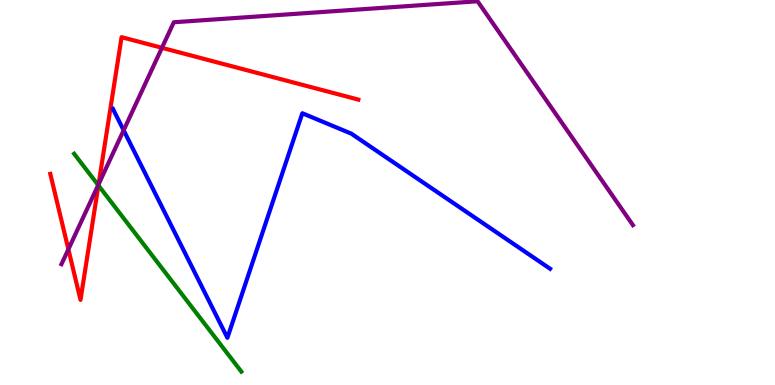[{'lines': ['blue', 'red'], 'intersections': []}, {'lines': ['green', 'red'], 'intersections': [{'x': 1.27, 'y': 5.18}]}, {'lines': ['purple', 'red'], 'intersections': [{'x': 0.882, 'y': 3.52}, {'x': 1.27, 'y': 5.21}, {'x': 2.09, 'y': 8.76}]}, {'lines': ['blue', 'green'], 'intersections': []}, {'lines': ['blue', 'purple'], 'intersections': [{'x': 1.6, 'y': 6.62}]}, {'lines': ['green', 'purple'], 'intersections': [{'x': 1.27, 'y': 5.19}]}]